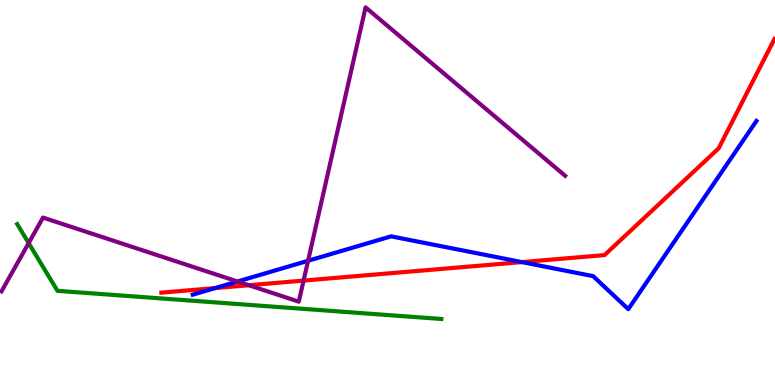[{'lines': ['blue', 'red'], 'intersections': [{'x': 2.78, 'y': 2.52}, {'x': 6.73, 'y': 3.19}]}, {'lines': ['green', 'red'], 'intersections': []}, {'lines': ['purple', 'red'], 'intersections': [{'x': 3.21, 'y': 2.59}, {'x': 3.92, 'y': 2.71}]}, {'lines': ['blue', 'green'], 'intersections': []}, {'lines': ['blue', 'purple'], 'intersections': [{'x': 3.06, 'y': 2.69}, {'x': 3.98, 'y': 3.23}]}, {'lines': ['green', 'purple'], 'intersections': [{'x': 0.37, 'y': 3.69}]}]